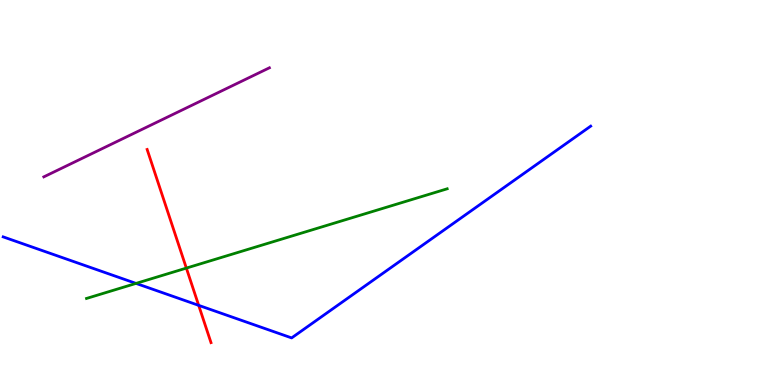[{'lines': ['blue', 'red'], 'intersections': [{'x': 2.56, 'y': 2.07}]}, {'lines': ['green', 'red'], 'intersections': [{'x': 2.4, 'y': 3.04}]}, {'lines': ['purple', 'red'], 'intersections': []}, {'lines': ['blue', 'green'], 'intersections': [{'x': 1.76, 'y': 2.64}]}, {'lines': ['blue', 'purple'], 'intersections': []}, {'lines': ['green', 'purple'], 'intersections': []}]